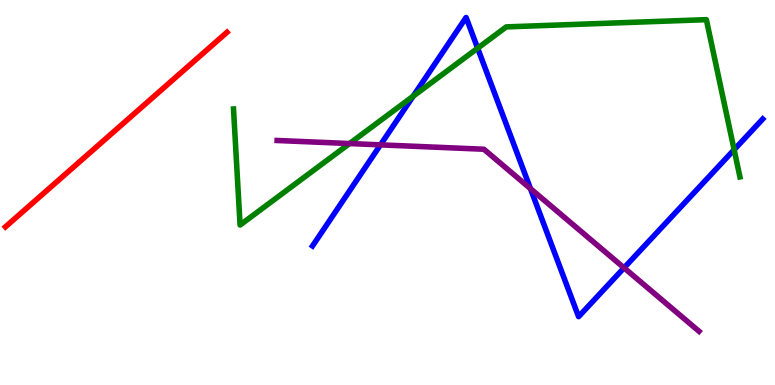[{'lines': ['blue', 'red'], 'intersections': []}, {'lines': ['green', 'red'], 'intersections': []}, {'lines': ['purple', 'red'], 'intersections': []}, {'lines': ['blue', 'green'], 'intersections': [{'x': 5.33, 'y': 7.5}, {'x': 6.16, 'y': 8.75}, {'x': 9.47, 'y': 6.11}]}, {'lines': ['blue', 'purple'], 'intersections': [{'x': 4.91, 'y': 6.24}, {'x': 6.84, 'y': 5.1}, {'x': 8.05, 'y': 3.04}]}, {'lines': ['green', 'purple'], 'intersections': [{'x': 4.51, 'y': 6.27}]}]